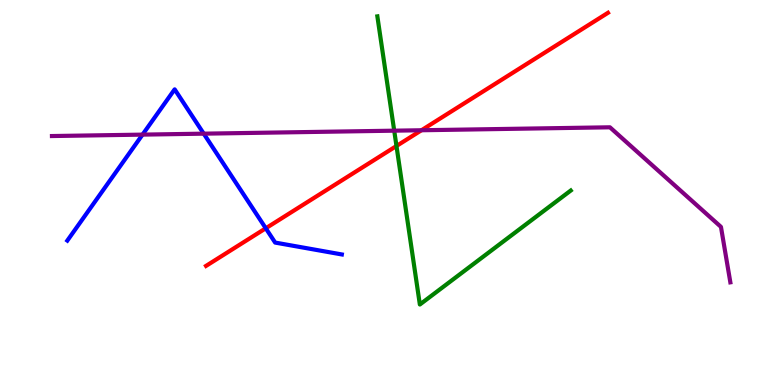[{'lines': ['blue', 'red'], 'intersections': [{'x': 3.43, 'y': 4.07}]}, {'lines': ['green', 'red'], 'intersections': [{'x': 5.12, 'y': 6.21}]}, {'lines': ['purple', 'red'], 'intersections': [{'x': 5.44, 'y': 6.62}]}, {'lines': ['blue', 'green'], 'intersections': []}, {'lines': ['blue', 'purple'], 'intersections': [{'x': 1.84, 'y': 6.5}, {'x': 2.63, 'y': 6.53}]}, {'lines': ['green', 'purple'], 'intersections': [{'x': 5.09, 'y': 6.61}]}]